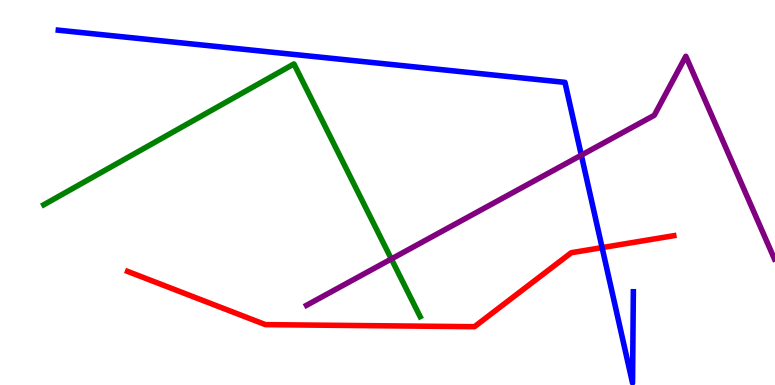[{'lines': ['blue', 'red'], 'intersections': [{'x': 7.77, 'y': 3.57}]}, {'lines': ['green', 'red'], 'intersections': []}, {'lines': ['purple', 'red'], 'intersections': []}, {'lines': ['blue', 'green'], 'intersections': []}, {'lines': ['blue', 'purple'], 'intersections': [{'x': 7.5, 'y': 5.97}]}, {'lines': ['green', 'purple'], 'intersections': [{'x': 5.05, 'y': 3.27}]}]